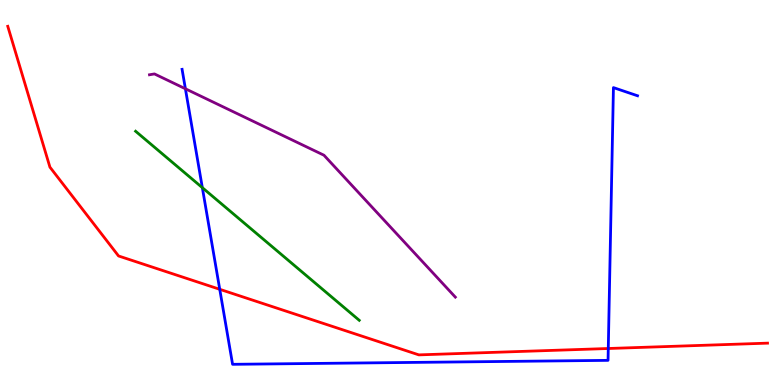[{'lines': ['blue', 'red'], 'intersections': [{'x': 2.84, 'y': 2.49}, {'x': 7.85, 'y': 0.948}]}, {'lines': ['green', 'red'], 'intersections': []}, {'lines': ['purple', 'red'], 'intersections': []}, {'lines': ['blue', 'green'], 'intersections': [{'x': 2.61, 'y': 5.13}]}, {'lines': ['blue', 'purple'], 'intersections': [{'x': 2.39, 'y': 7.69}]}, {'lines': ['green', 'purple'], 'intersections': []}]